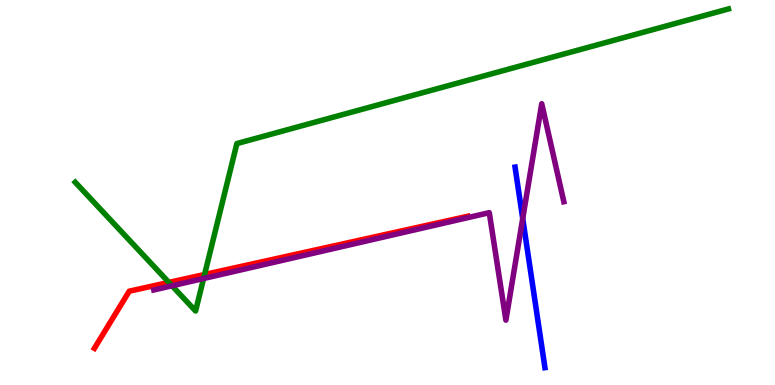[{'lines': ['blue', 'red'], 'intersections': []}, {'lines': ['green', 'red'], 'intersections': [{'x': 2.18, 'y': 2.66}, {'x': 2.64, 'y': 2.87}]}, {'lines': ['purple', 'red'], 'intersections': []}, {'lines': ['blue', 'green'], 'intersections': []}, {'lines': ['blue', 'purple'], 'intersections': [{'x': 6.74, 'y': 4.32}]}, {'lines': ['green', 'purple'], 'intersections': [{'x': 2.22, 'y': 2.58}, {'x': 2.63, 'y': 2.77}]}]